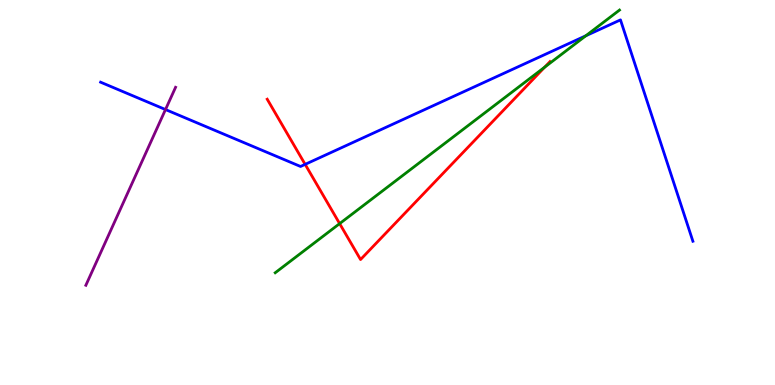[{'lines': ['blue', 'red'], 'intersections': [{'x': 3.94, 'y': 5.73}]}, {'lines': ['green', 'red'], 'intersections': [{'x': 4.38, 'y': 4.19}, {'x': 7.03, 'y': 8.26}]}, {'lines': ['purple', 'red'], 'intersections': []}, {'lines': ['blue', 'green'], 'intersections': [{'x': 7.56, 'y': 9.07}]}, {'lines': ['blue', 'purple'], 'intersections': [{'x': 2.14, 'y': 7.15}]}, {'lines': ['green', 'purple'], 'intersections': []}]